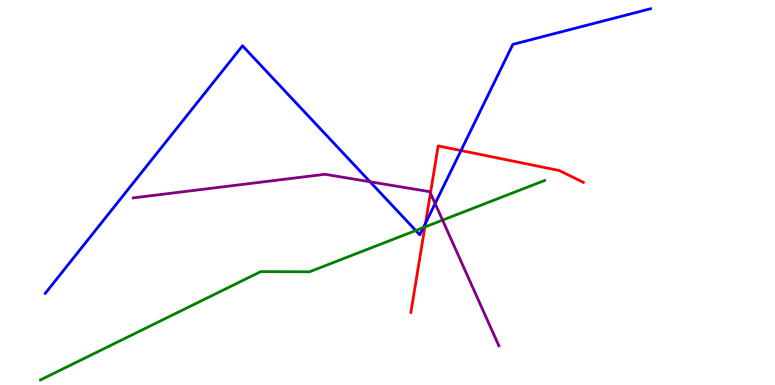[{'lines': ['blue', 'red'], 'intersections': [{'x': 5.49, 'y': 4.2}, {'x': 5.95, 'y': 6.09}]}, {'lines': ['green', 'red'], 'intersections': [{'x': 5.48, 'y': 4.1}]}, {'lines': ['purple', 'red'], 'intersections': [{'x': 5.55, 'y': 4.98}]}, {'lines': ['blue', 'green'], 'intersections': [{'x': 5.36, 'y': 4.01}, {'x': 5.46, 'y': 4.09}]}, {'lines': ['blue', 'purple'], 'intersections': [{'x': 4.77, 'y': 5.28}, {'x': 5.61, 'y': 4.71}]}, {'lines': ['green', 'purple'], 'intersections': [{'x': 5.71, 'y': 4.28}]}]